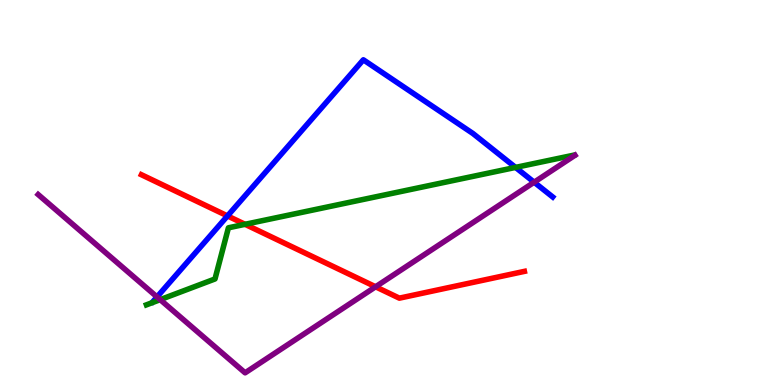[{'lines': ['blue', 'red'], 'intersections': [{'x': 2.94, 'y': 4.39}]}, {'lines': ['green', 'red'], 'intersections': [{'x': 3.16, 'y': 4.17}]}, {'lines': ['purple', 'red'], 'intersections': [{'x': 4.85, 'y': 2.55}]}, {'lines': ['blue', 'green'], 'intersections': [{'x': 6.65, 'y': 5.65}]}, {'lines': ['blue', 'purple'], 'intersections': [{'x': 2.03, 'y': 2.29}, {'x': 6.89, 'y': 5.27}]}, {'lines': ['green', 'purple'], 'intersections': [{'x': 2.07, 'y': 2.22}]}]